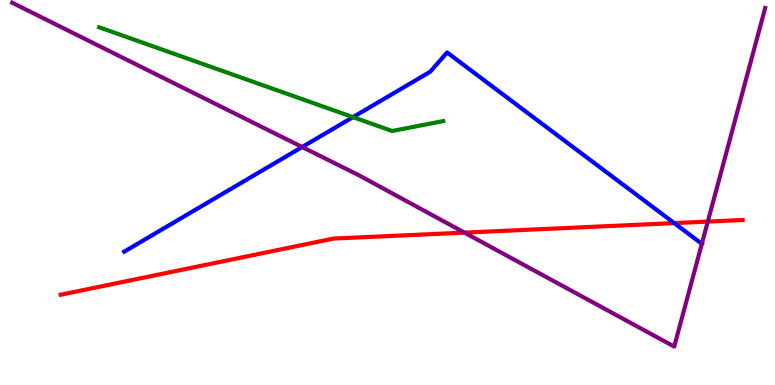[{'lines': ['blue', 'red'], 'intersections': [{'x': 8.7, 'y': 4.2}]}, {'lines': ['green', 'red'], 'intersections': []}, {'lines': ['purple', 'red'], 'intersections': [{'x': 5.99, 'y': 3.96}, {'x': 9.13, 'y': 4.24}]}, {'lines': ['blue', 'green'], 'intersections': [{'x': 4.55, 'y': 6.96}]}, {'lines': ['blue', 'purple'], 'intersections': [{'x': 3.9, 'y': 6.18}, {'x': 9.06, 'y': 3.67}]}, {'lines': ['green', 'purple'], 'intersections': []}]